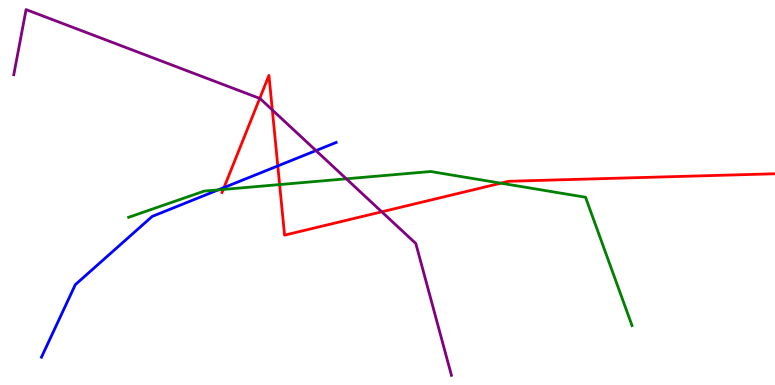[{'lines': ['blue', 'red'], 'intersections': [{'x': 2.89, 'y': 5.13}, {'x': 3.58, 'y': 5.69}]}, {'lines': ['green', 'red'], 'intersections': [{'x': 2.88, 'y': 5.08}, {'x': 3.61, 'y': 5.21}, {'x': 6.46, 'y': 5.24}]}, {'lines': ['purple', 'red'], 'intersections': [{'x': 3.35, 'y': 7.44}, {'x': 3.51, 'y': 7.14}, {'x': 4.93, 'y': 4.5}]}, {'lines': ['blue', 'green'], 'intersections': [{'x': 2.82, 'y': 5.07}]}, {'lines': ['blue', 'purple'], 'intersections': [{'x': 4.08, 'y': 6.09}]}, {'lines': ['green', 'purple'], 'intersections': [{'x': 4.47, 'y': 5.36}]}]